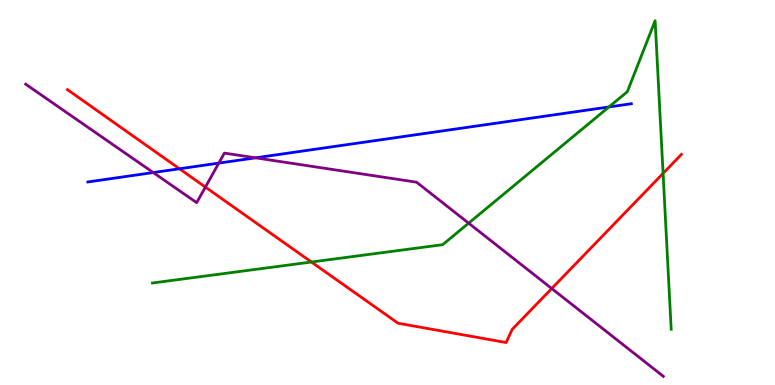[{'lines': ['blue', 'red'], 'intersections': [{'x': 2.32, 'y': 5.62}]}, {'lines': ['green', 'red'], 'intersections': [{'x': 4.02, 'y': 3.19}, {'x': 8.56, 'y': 5.5}]}, {'lines': ['purple', 'red'], 'intersections': [{'x': 2.65, 'y': 5.14}, {'x': 7.12, 'y': 2.51}]}, {'lines': ['blue', 'green'], 'intersections': [{'x': 7.86, 'y': 7.22}]}, {'lines': ['blue', 'purple'], 'intersections': [{'x': 1.98, 'y': 5.52}, {'x': 2.82, 'y': 5.76}, {'x': 3.3, 'y': 5.9}]}, {'lines': ['green', 'purple'], 'intersections': [{'x': 6.05, 'y': 4.2}]}]